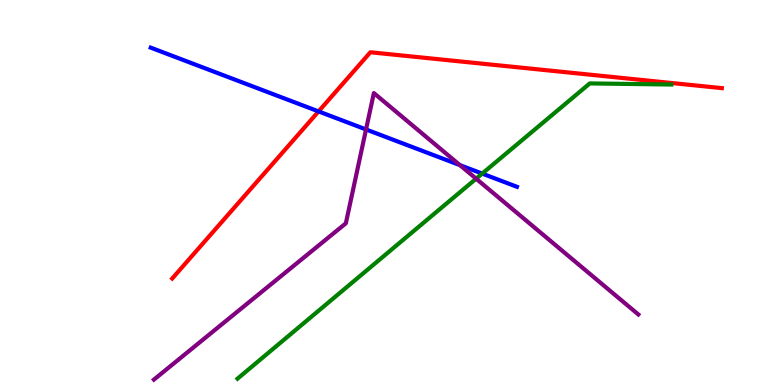[{'lines': ['blue', 'red'], 'intersections': [{'x': 4.11, 'y': 7.11}]}, {'lines': ['green', 'red'], 'intersections': []}, {'lines': ['purple', 'red'], 'intersections': []}, {'lines': ['blue', 'green'], 'intersections': [{'x': 6.22, 'y': 5.49}]}, {'lines': ['blue', 'purple'], 'intersections': [{'x': 4.72, 'y': 6.64}, {'x': 5.93, 'y': 5.71}]}, {'lines': ['green', 'purple'], 'intersections': [{'x': 6.14, 'y': 5.36}]}]